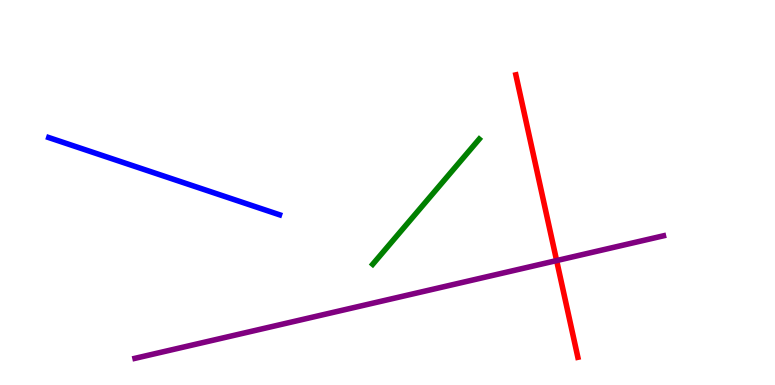[{'lines': ['blue', 'red'], 'intersections': []}, {'lines': ['green', 'red'], 'intersections': []}, {'lines': ['purple', 'red'], 'intersections': [{'x': 7.18, 'y': 3.23}]}, {'lines': ['blue', 'green'], 'intersections': []}, {'lines': ['blue', 'purple'], 'intersections': []}, {'lines': ['green', 'purple'], 'intersections': []}]